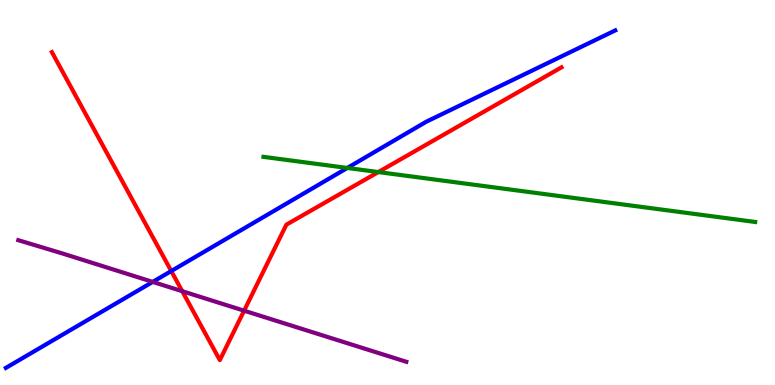[{'lines': ['blue', 'red'], 'intersections': [{'x': 2.21, 'y': 2.96}]}, {'lines': ['green', 'red'], 'intersections': [{'x': 4.88, 'y': 5.53}]}, {'lines': ['purple', 'red'], 'intersections': [{'x': 2.35, 'y': 2.44}, {'x': 3.15, 'y': 1.93}]}, {'lines': ['blue', 'green'], 'intersections': [{'x': 4.48, 'y': 5.64}]}, {'lines': ['blue', 'purple'], 'intersections': [{'x': 1.97, 'y': 2.68}]}, {'lines': ['green', 'purple'], 'intersections': []}]